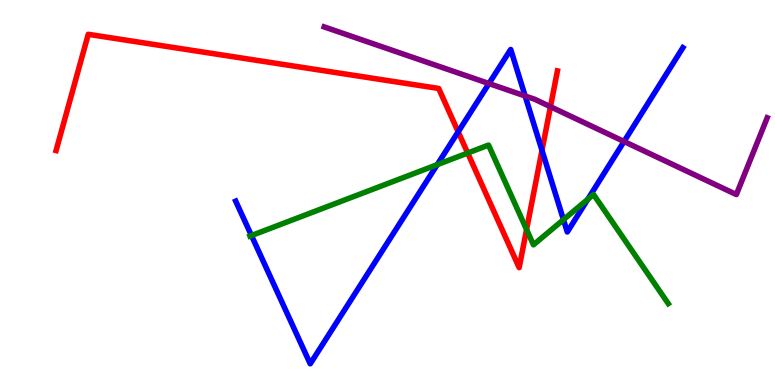[{'lines': ['blue', 'red'], 'intersections': [{'x': 5.91, 'y': 6.58}, {'x': 6.99, 'y': 6.09}]}, {'lines': ['green', 'red'], 'intersections': [{'x': 6.03, 'y': 6.03}, {'x': 6.79, 'y': 4.04}]}, {'lines': ['purple', 'red'], 'intersections': [{'x': 7.1, 'y': 7.23}]}, {'lines': ['blue', 'green'], 'intersections': [{'x': 3.24, 'y': 3.88}, {'x': 5.64, 'y': 5.72}, {'x': 7.27, 'y': 4.29}, {'x': 7.58, 'y': 4.82}]}, {'lines': ['blue', 'purple'], 'intersections': [{'x': 6.31, 'y': 7.83}, {'x': 6.78, 'y': 7.51}, {'x': 8.05, 'y': 6.33}]}, {'lines': ['green', 'purple'], 'intersections': []}]